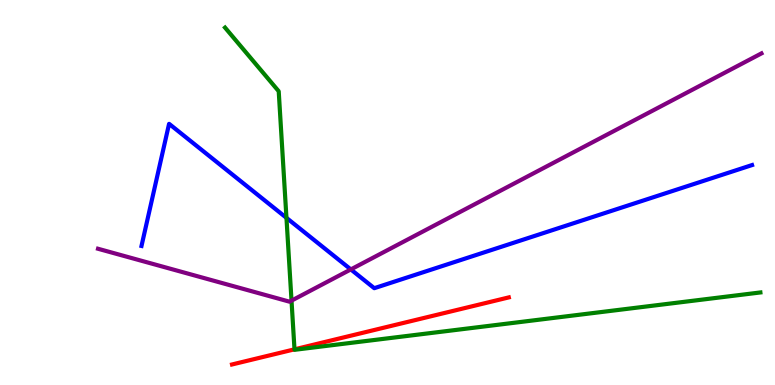[{'lines': ['blue', 'red'], 'intersections': []}, {'lines': ['green', 'red'], 'intersections': [{'x': 3.8, 'y': 0.926}]}, {'lines': ['purple', 'red'], 'intersections': []}, {'lines': ['blue', 'green'], 'intersections': [{'x': 3.7, 'y': 4.34}]}, {'lines': ['blue', 'purple'], 'intersections': [{'x': 4.53, 'y': 3.0}]}, {'lines': ['green', 'purple'], 'intersections': [{'x': 3.76, 'y': 2.19}]}]